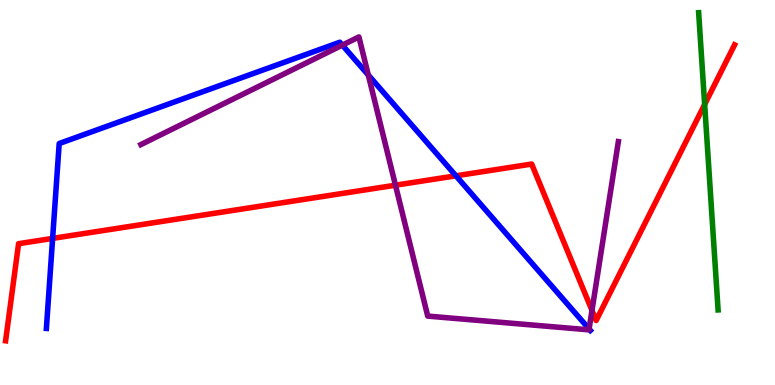[{'lines': ['blue', 'red'], 'intersections': [{'x': 0.679, 'y': 3.81}, {'x': 5.88, 'y': 5.43}]}, {'lines': ['green', 'red'], 'intersections': [{'x': 9.09, 'y': 7.29}]}, {'lines': ['purple', 'red'], 'intersections': [{'x': 5.1, 'y': 5.19}, {'x': 7.64, 'y': 1.94}]}, {'lines': ['blue', 'green'], 'intersections': []}, {'lines': ['blue', 'purple'], 'intersections': [{'x': 4.42, 'y': 8.83}, {'x': 4.75, 'y': 8.05}, {'x': 7.6, 'y': 1.46}]}, {'lines': ['green', 'purple'], 'intersections': []}]